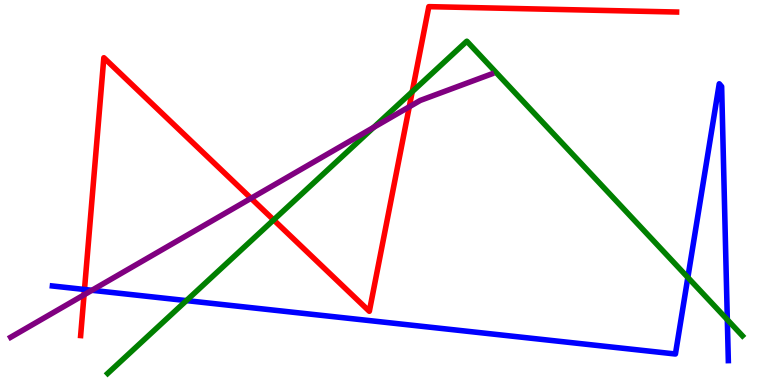[{'lines': ['blue', 'red'], 'intersections': [{'x': 1.09, 'y': 2.48}]}, {'lines': ['green', 'red'], 'intersections': [{'x': 3.53, 'y': 4.29}, {'x': 5.32, 'y': 7.62}]}, {'lines': ['purple', 'red'], 'intersections': [{'x': 1.08, 'y': 2.34}, {'x': 3.24, 'y': 4.85}, {'x': 5.28, 'y': 7.23}]}, {'lines': ['blue', 'green'], 'intersections': [{'x': 2.41, 'y': 2.19}, {'x': 8.88, 'y': 2.79}, {'x': 9.38, 'y': 1.7}]}, {'lines': ['blue', 'purple'], 'intersections': [{'x': 1.19, 'y': 2.46}]}, {'lines': ['green', 'purple'], 'intersections': [{'x': 4.82, 'y': 6.69}]}]